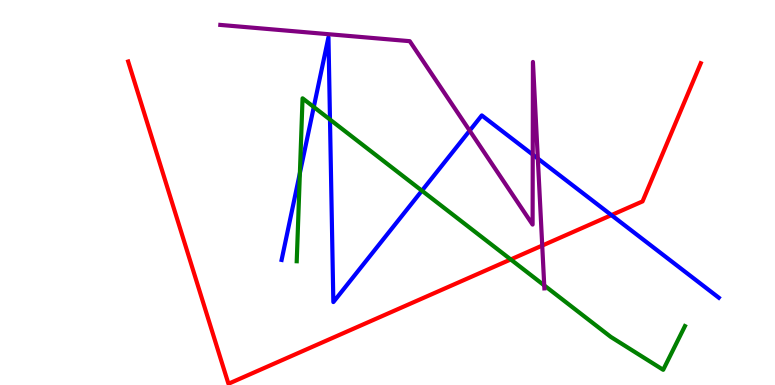[{'lines': ['blue', 'red'], 'intersections': [{'x': 7.89, 'y': 4.41}]}, {'lines': ['green', 'red'], 'intersections': [{'x': 6.59, 'y': 3.26}]}, {'lines': ['purple', 'red'], 'intersections': [{'x': 7.0, 'y': 3.62}]}, {'lines': ['blue', 'green'], 'intersections': [{'x': 3.87, 'y': 5.5}, {'x': 4.05, 'y': 7.22}, {'x': 4.26, 'y': 6.89}, {'x': 5.44, 'y': 5.05}]}, {'lines': ['blue', 'purple'], 'intersections': [{'x': 6.06, 'y': 6.61}, {'x': 6.87, 'y': 5.98}, {'x': 6.94, 'y': 5.88}]}, {'lines': ['green', 'purple'], 'intersections': [{'x': 7.02, 'y': 2.59}]}]